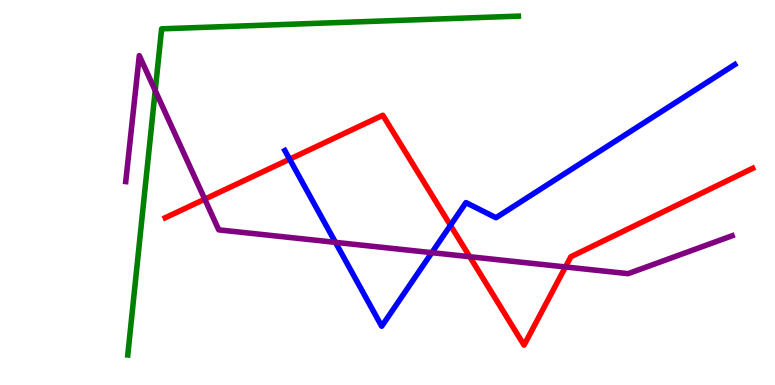[{'lines': ['blue', 'red'], 'intersections': [{'x': 3.74, 'y': 5.87}, {'x': 5.81, 'y': 4.15}]}, {'lines': ['green', 'red'], 'intersections': []}, {'lines': ['purple', 'red'], 'intersections': [{'x': 2.64, 'y': 4.83}, {'x': 6.06, 'y': 3.33}, {'x': 7.3, 'y': 3.07}]}, {'lines': ['blue', 'green'], 'intersections': []}, {'lines': ['blue', 'purple'], 'intersections': [{'x': 4.33, 'y': 3.71}, {'x': 5.57, 'y': 3.44}]}, {'lines': ['green', 'purple'], 'intersections': [{'x': 2.0, 'y': 7.65}]}]